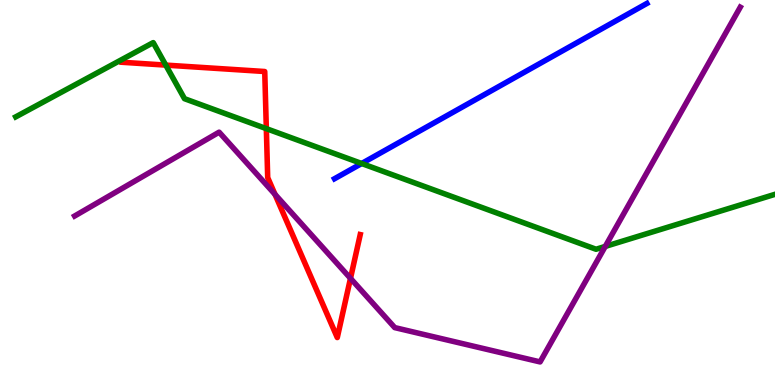[{'lines': ['blue', 'red'], 'intersections': []}, {'lines': ['green', 'red'], 'intersections': [{'x': 2.14, 'y': 8.31}, {'x': 3.44, 'y': 6.66}]}, {'lines': ['purple', 'red'], 'intersections': [{'x': 3.55, 'y': 4.95}, {'x': 4.52, 'y': 2.77}]}, {'lines': ['blue', 'green'], 'intersections': [{'x': 4.67, 'y': 5.75}]}, {'lines': ['blue', 'purple'], 'intersections': []}, {'lines': ['green', 'purple'], 'intersections': [{'x': 7.81, 'y': 3.6}]}]